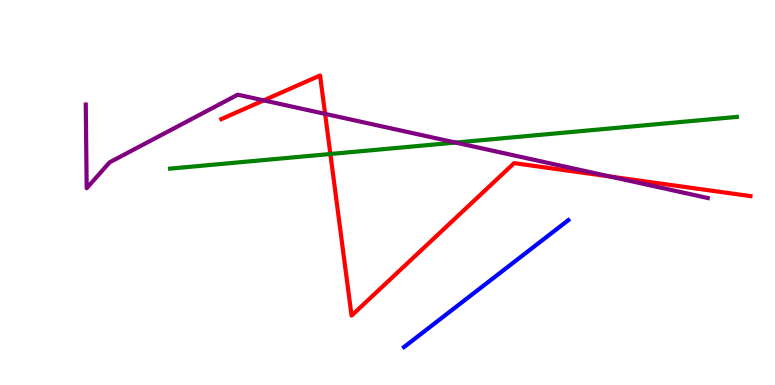[{'lines': ['blue', 'red'], 'intersections': []}, {'lines': ['green', 'red'], 'intersections': [{'x': 4.26, 'y': 6.0}]}, {'lines': ['purple', 'red'], 'intersections': [{'x': 3.4, 'y': 7.39}, {'x': 4.19, 'y': 7.04}, {'x': 7.87, 'y': 5.42}]}, {'lines': ['blue', 'green'], 'intersections': []}, {'lines': ['blue', 'purple'], 'intersections': []}, {'lines': ['green', 'purple'], 'intersections': [{'x': 5.88, 'y': 6.3}]}]